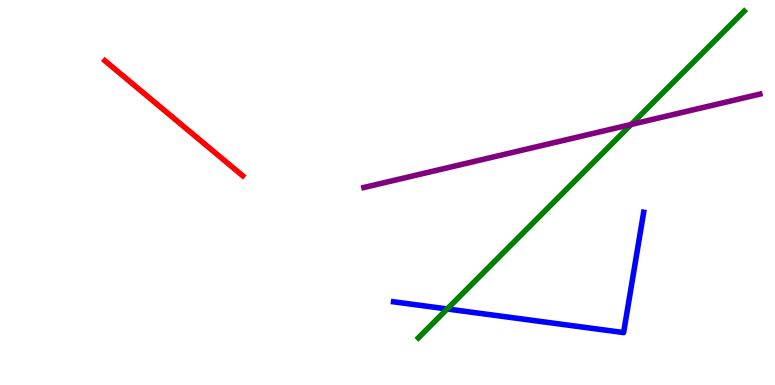[{'lines': ['blue', 'red'], 'intersections': []}, {'lines': ['green', 'red'], 'intersections': []}, {'lines': ['purple', 'red'], 'intersections': []}, {'lines': ['blue', 'green'], 'intersections': [{'x': 5.77, 'y': 1.97}]}, {'lines': ['blue', 'purple'], 'intersections': []}, {'lines': ['green', 'purple'], 'intersections': [{'x': 8.14, 'y': 6.77}]}]